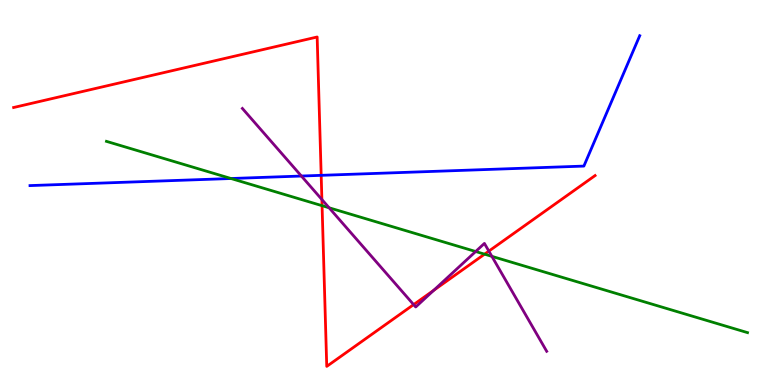[{'lines': ['blue', 'red'], 'intersections': [{'x': 4.14, 'y': 5.45}]}, {'lines': ['green', 'red'], 'intersections': [{'x': 4.16, 'y': 4.66}, {'x': 6.25, 'y': 3.4}]}, {'lines': ['purple', 'red'], 'intersections': [{'x': 4.15, 'y': 4.82}, {'x': 5.34, 'y': 2.09}, {'x': 5.6, 'y': 2.46}, {'x': 6.31, 'y': 3.48}]}, {'lines': ['blue', 'green'], 'intersections': [{'x': 2.98, 'y': 5.36}]}, {'lines': ['blue', 'purple'], 'intersections': [{'x': 3.89, 'y': 5.43}]}, {'lines': ['green', 'purple'], 'intersections': [{'x': 4.25, 'y': 4.6}, {'x': 6.14, 'y': 3.47}, {'x': 6.35, 'y': 3.34}]}]